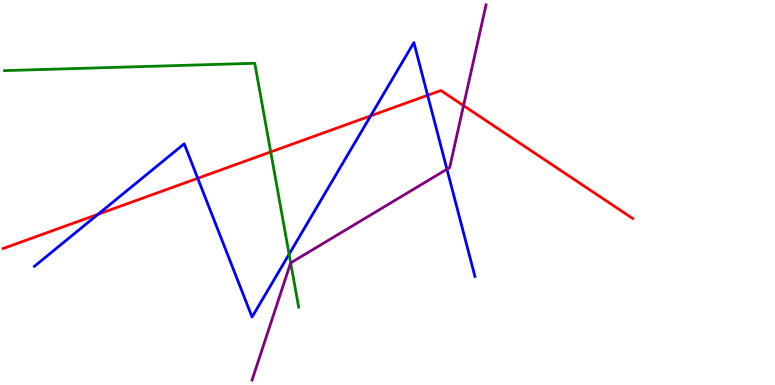[{'lines': ['blue', 'red'], 'intersections': [{'x': 1.27, 'y': 4.43}, {'x': 2.55, 'y': 5.37}, {'x': 4.78, 'y': 6.99}, {'x': 5.52, 'y': 7.53}]}, {'lines': ['green', 'red'], 'intersections': [{'x': 3.49, 'y': 6.05}]}, {'lines': ['purple', 'red'], 'intersections': [{'x': 5.98, 'y': 7.26}]}, {'lines': ['blue', 'green'], 'intersections': [{'x': 3.73, 'y': 3.4}]}, {'lines': ['blue', 'purple'], 'intersections': [{'x': 5.77, 'y': 5.6}]}, {'lines': ['green', 'purple'], 'intersections': [{'x': 3.75, 'y': 3.17}]}]